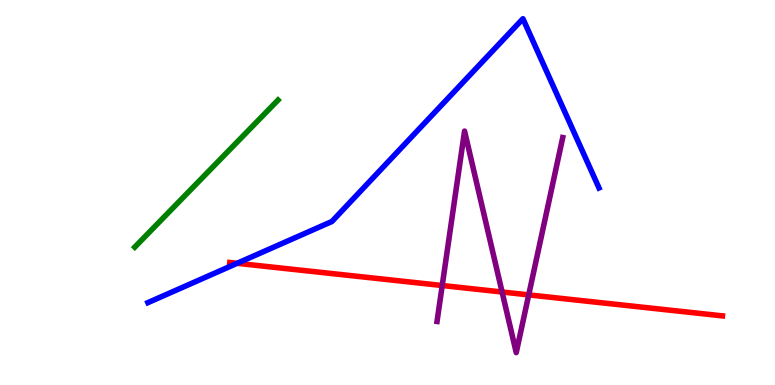[{'lines': ['blue', 'red'], 'intersections': [{'x': 3.06, 'y': 3.16}]}, {'lines': ['green', 'red'], 'intersections': []}, {'lines': ['purple', 'red'], 'intersections': [{'x': 5.71, 'y': 2.58}, {'x': 6.48, 'y': 2.42}, {'x': 6.82, 'y': 2.34}]}, {'lines': ['blue', 'green'], 'intersections': []}, {'lines': ['blue', 'purple'], 'intersections': []}, {'lines': ['green', 'purple'], 'intersections': []}]